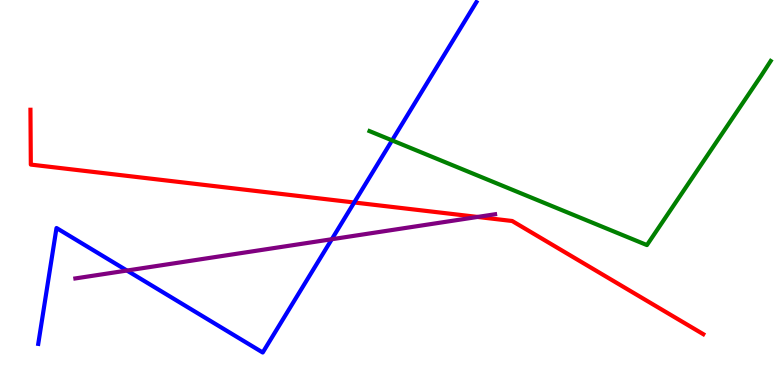[{'lines': ['blue', 'red'], 'intersections': [{'x': 4.57, 'y': 4.74}]}, {'lines': ['green', 'red'], 'intersections': []}, {'lines': ['purple', 'red'], 'intersections': [{'x': 6.16, 'y': 4.37}]}, {'lines': ['blue', 'green'], 'intersections': [{'x': 5.06, 'y': 6.35}]}, {'lines': ['blue', 'purple'], 'intersections': [{'x': 1.64, 'y': 2.97}, {'x': 4.28, 'y': 3.79}]}, {'lines': ['green', 'purple'], 'intersections': []}]